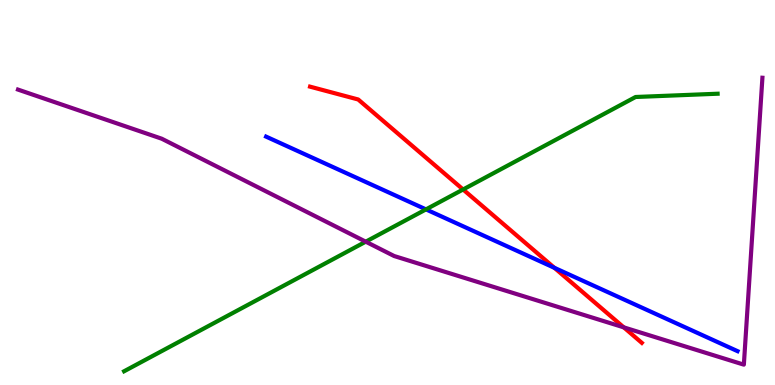[{'lines': ['blue', 'red'], 'intersections': [{'x': 7.15, 'y': 3.04}]}, {'lines': ['green', 'red'], 'intersections': [{'x': 5.98, 'y': 5.08}]}, {'lines': ['purple', 'red'], 'intersections': [{'x': 8.05, 'y': 1.5}]}, {'lines': ['blue', 'green'], 'intersections': [{'x': 5.5, 'y': 4.56}]}, {'lines': ['blue', 'purple'], 'intersections': []}, {'lines': ['green', 'purple'], 'intersections': [{'x': 4.72, 'y': 3.72}]}]